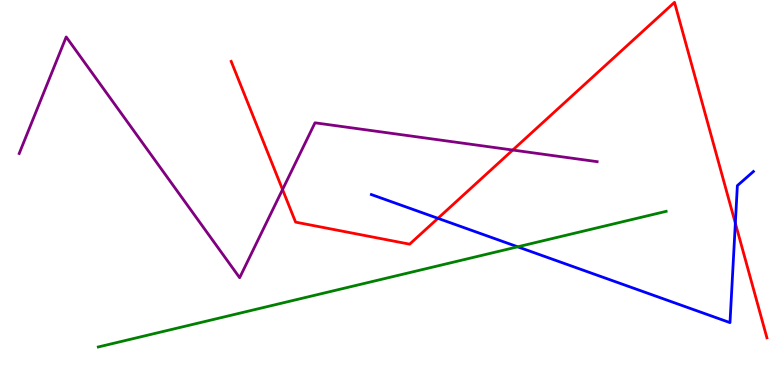[{'lines': ['blue', 'red'], 'intersections': [{'x': 5.65, 'y': 4.33}, {'x': 9.49, 'y': 4.2}]}, {'lines': ['green', 'red'], 'intersections': []}, {'lines': ['purple', 'red'], 'intersections': [{'x': 3.65, 'y': 5.08}, {'x': 6.62, 'y': 6.1}]}, {'lines': ['blue', 'green'], 'intersections': [{'x': 6.68, 'y': 3.59}]}, {'lines': ['blue', 'purple'], 'intersections': []}, {'lines': ['green', 'purple'], 'intersections': []}]